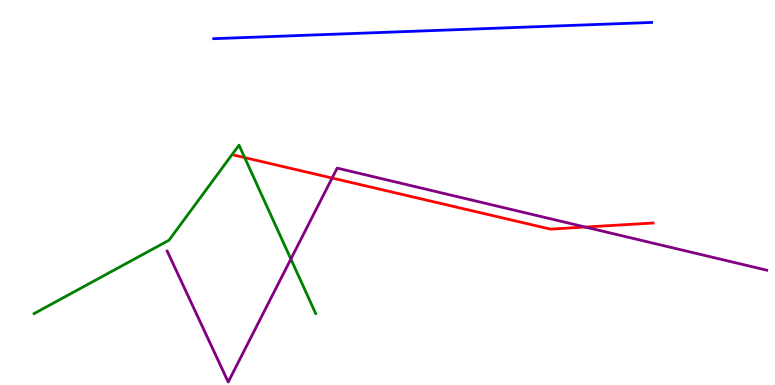[{'lines': ['blue', 'red'], 'intersections': []}, {'lines': ['green', 'red'], 'intersections': [{'x': 3.16, 'y': 5.91}]}, {'lines': ['purple', 'red'], 'intersections': [{'x': 4.29, 'y': 5.38}, {'x': 7.55, 'y': 4.1}]}, {'lines': ['blue', 'green'], 'intersections': []}, {'lines': ['blue', 'purple'], 'intersections': []}, {'lines': ['green', 'purple'], 'intersections': [{'x': 3.75, 'y': 3.27}]}]